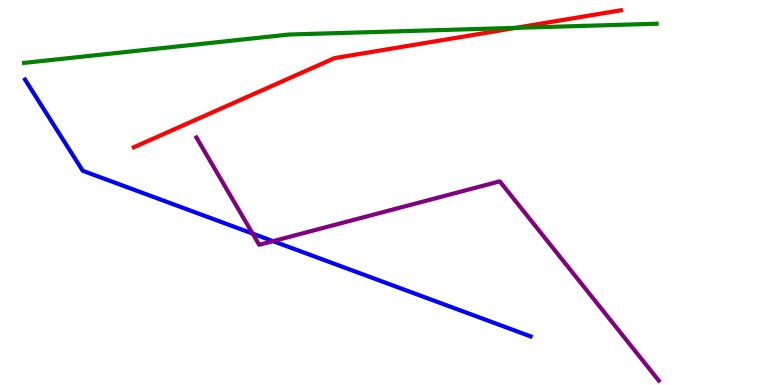[{'lines': ['blue', 'red'], 'intersections': []}, {'lines': ['green', 'red'], 'intersections': [{'x': 6.65, 'y': 9.28}]}, {'lines': ['purple', 'red'], 'intersections': []}, {'lines': ['blue', 'green'], 'intersections': []}, {'lines': ['blue', 'purple'], 'intersections': [{'x': 3.26, 'y': 3.93}, {'x': 3.52, 'y': 3.74}]}, {'lines': ['green', 'purple'], 'intersections': []}]